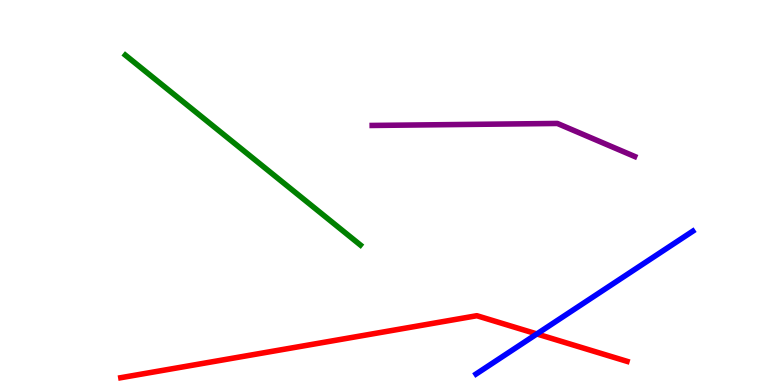[{'lines': ['blue', 'red'], 'intersections': [{'x': 6.93, 'y': 1.33}]}, {'lines': ['green', 'red'], 'intersections': []}, {'lines': ['purple', 'red'], 'intersections': []}, {'lines': ['blue', 'green'], 'intersections': []}, {'lines': ['blue', 'purple'], 'intersections': []}, {'lines': ['green', 'purple'], 'intersections': []}]